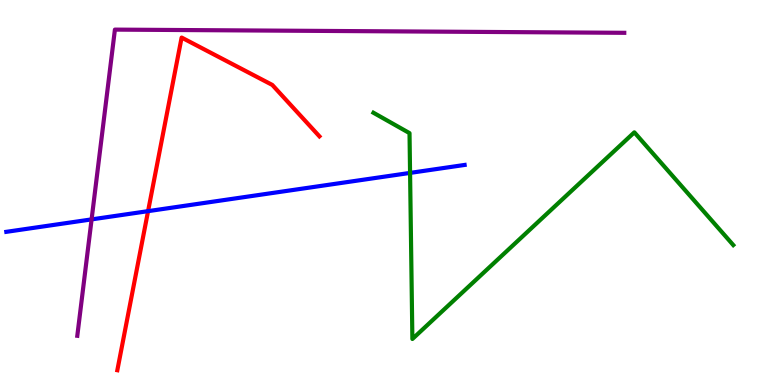[{'lines': ['blue', 'red'], 'intersections': [{'x': 1.91, 'y': 4.52}]}, {'lines': ['green', 'red'], 'intersections': []}, {'lines': ['purple', 'red'], 'intersections': []}, {'lines': ['blue', 'green'], 'intersections': [{'x': 5.29, 'y': 5.51}]}, {'lines': ['blue', 'purple'], 'intersections': [{'x': 1.18, 'y': 4.3}]}, {'lines': ['green', 'purple'], 'intersections': []}]